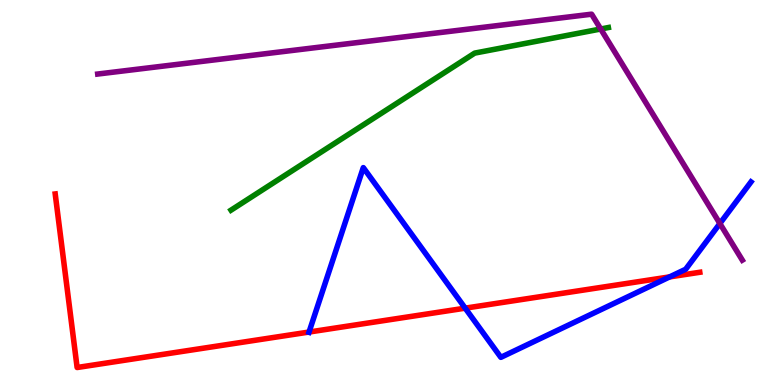[{'lines': ['blue', 'red'], 'intersections': [{'x': 3.99, 'y': 1.38}, {'x': 6.0, 'y': 2.0}, {'x': 8.64, 'y': 2.81}]}, {'lines': ['green', 'red'], 'intersections': []}, {'lines': ['purple', 'red'], 'intersections': []}, {'lines': ['blue', 'green'], 'intersections': []}, {'lines': ['blue', 'purple'], 'intersections': [{'x': 9.29, 'y': 4.19}]}, {'lines': ['green', 'purple'], 'intersections': [{'x': 7.75, 'y': 9.25}]}]